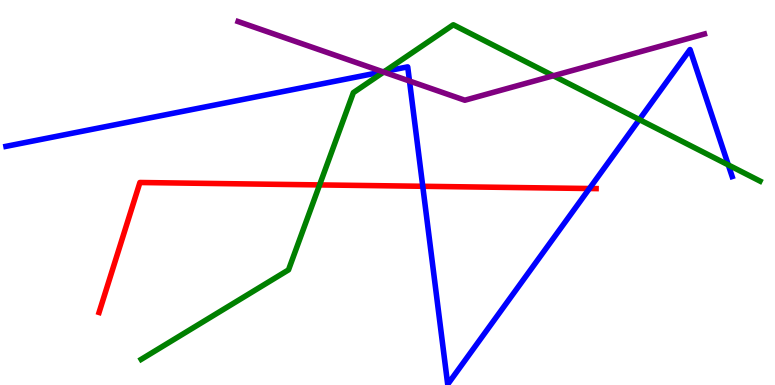[{'lines': ['blue', 'red'], 'intersections': [{'x': 5.45, 'y': 5.16}, {'x': 7.61, 'y': 5.1}]}, {'lines': ['green', 'red'], 'intersections': [{'x': 4.12, 'y': 5.2}]}, {'lines': ['purple', 'red'], 'intersections': []}, {'lines': ['blue', 'green'], 'intersections': [{'x': 4.96, 'y': 8.14}, {'x': 8.25, 'y': 6.89}, {'x': 9.4, 'y': 5.72}]}, {'lines': ['blue', 'purple'], 'intersections': [{'x': 4.94, 'y': 8.14}, {'x': 5.28, 'y': 7.9}]}, {'lines': ['green', 'purple'], 'intersections': [{'x': 4.95, 'y': 8.13}, {'x': 7.14, 'y': 8.03}]}]